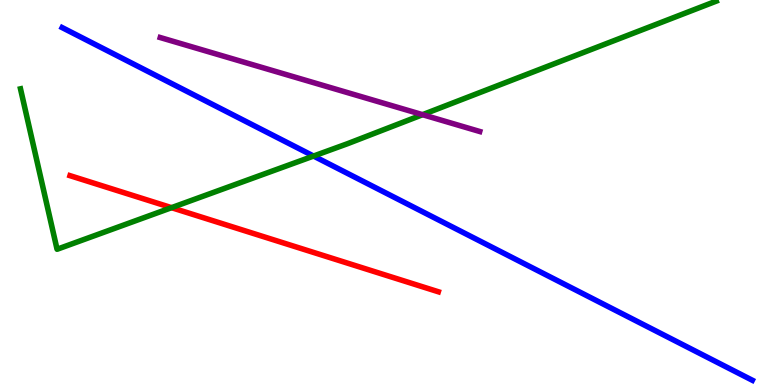[{'lines': ['blue', 'red'], 'intersections': []}, {'lines': ['green', 'red'], 'intersections': [{'x': 2.21, 'y': 4.61}]}, {'lines': ['purple', 'red'], 'intersections': []}, {'lines': ['blue', 'green'], 'intersections': [{'x': 4.05, 'y': 5.95}]}, {'lines': ['blue', 'purple'], 'intersections': []}, {'lines': ['green', 'purple'], 'intersections': [{'x': 5.45, 'y': 7.02}]}]